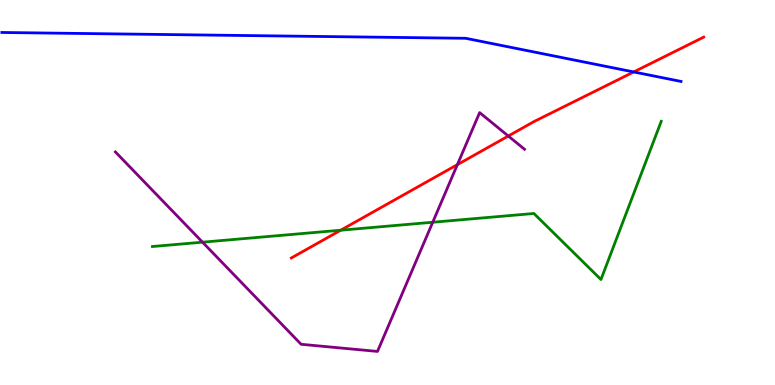[{'lines': ['blue', 'red'], 'intersections': [{'x': 8.18, 'y': 8.13}]}, {'lines': ['green', 'red'], 'intersections': [{'x': 4.4, 'y': 4.02}]}, {'lines': ['purple', 'red'], 'intersections': [{'x': 5.9, 'y': 5.72}, {'x': 6.56, 'y': 6.47}]}, {'lines': ['blue', 'green'], 'intersections': []}, {'lines': ['blue', 'purple'], 'intersections': []}, {'lines': ['green', 'purple'], 'intersections': [{'x': 2.61, 'y': 3.71}, {'x': 5.58, 'y': 4.23}]}]